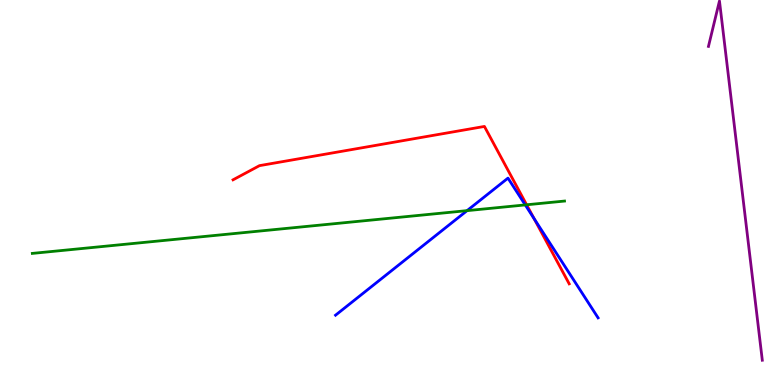[{'lines': ['blue', 'red'], 'intersections': [{'x': 6.89, 'y': 4.33}]}, {'lines': ['green', 'red'], 'intersections': [{'x': 6.8, 'y': 4.68}]}, {'lines': ['purple', 'red'], 'intersections': []}, {'lines': ['blue', 'green'], 'intersections': [{'x': 6.03, 'y': 4.53}, {'x': 6.78, 'y': 4.68}]}, {'lines': ['blue', 'purple'], 'intersections': []}, {'lines': ['green', 'purple'], 'intersections': []}]